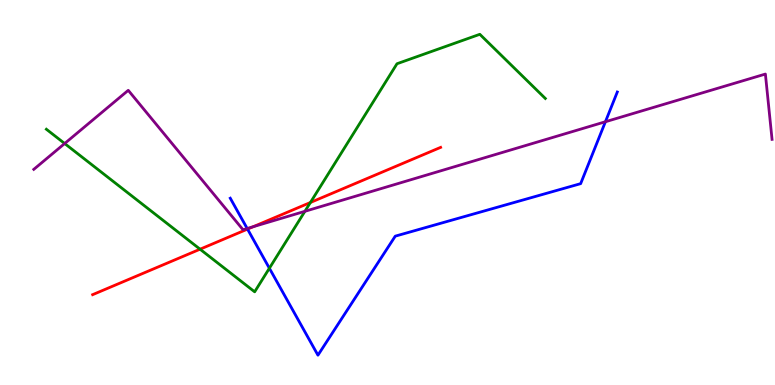[{'lines': ['blue', 'red'], 'intersections': [{'x': 3.19, 'y': 4.05}]}, {'lines': ['green', 'red'], 'intersections': [{'x': 2.58, 'y': 3.53}, {'x': 4.01, 'y': 4.74}]}, {'lines': ['purple', 'red'], 'intersections': [{'x': 3.27, 'y': 4.11}]}, {'lines': ['blue', 'green'], 'intersections': [{'x': 3.48, 'y': 3.03}]}, {'lines': ['blue', 'purple'], 'intersections': [{'x': 3.19, 'y': 4.06}, {'x': 7.81, 'y': 6.84}]}, {'lines': ['green', 'purple'], 'intersections': [{'x': 0.834, 'y': 6.27}, {'x': 3.93, 'y': 4.51}]}]